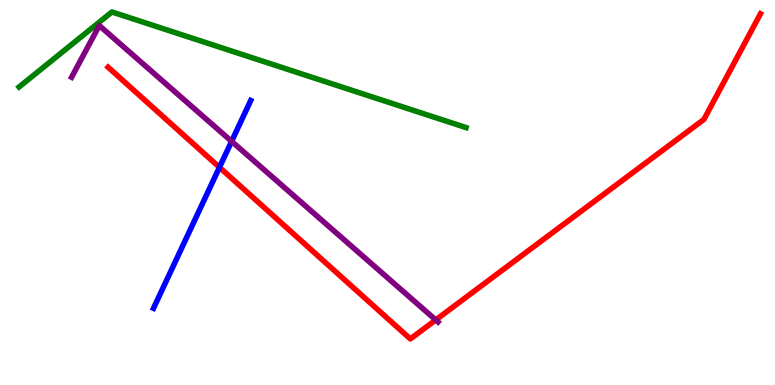[{'lines': ['blue', 'red'], 'intersections': [{'x': 2.83, 'y': 5.65}]}, {'lines': ['green', 'red'], 'intersections': []}, {'lines': ['purple', 'red'], 'intersections': [{'x': 5.62, 'y': 1.69}]}, {'lines': ['blue', 'green'], 'intersections': []}, {'lines': ['blue', 'purple'], 'intersections': [{'x': 2.99, 'y': 6.33}]}, {'lines': ['green', 'purple'], 'intersections': []}]